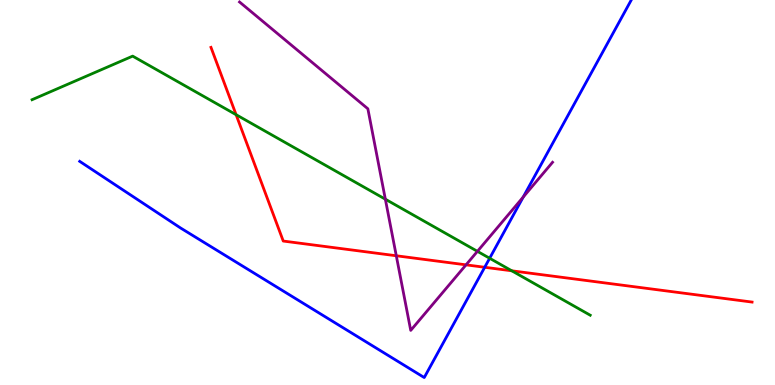[{'lines': ['blue', 'red'], 'intersections': [{'x': 6.25, 'y': 3.06}]}, {'lines': ['green', 'red'], 'intersections': [{'x': 3.05, 'y': 7.02}, {'x': 6.6, 'y': 2.97}]}, {'lines': ['purple', 'red'], 'intersections': [{'x': 5.11, 'y': 3.36}, {'x': 6.01, 'y': 3.12}]}, {'lines': ['blue', 'green'], 'intersections': [{'x': 6.32, 'y': 3.29}]}, {'lines': ['blue', 'purple'], 'intersections': [{'x': 6.75, 'y': 4.88}]}, {'lines': ['green', 'purple'], 'intersections': [{'x': 4.97, 'y': 4.83}, {'x': 6.16, 'y': 3.47}]}]